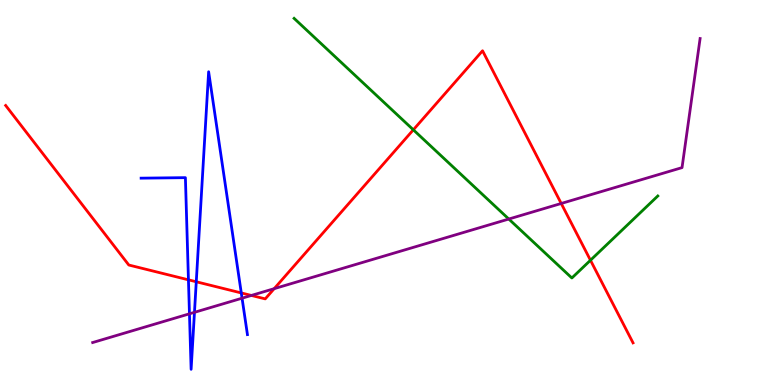[{'lines': ['blue', 'red'], 'intersections': [{'x': 2.43, 'y': 2.73}, {'x': 2.53, 'y': 2.68}, {'x': 3.11, 'y': 2.39}]}, {'lines': ['green', 'red'], 'intersections': [{'x': 5.33, 'y': 6.63}, {'x': 7.62, 'y': 3.24}]}, {'lines': ['purple', 'red'], 'intersections': [{'x': 3.24, 'y': 2.33}, {'x': 3.54, 'y': 2.5}, {'x': 7.24, 'y': 4.71}]}, {'lines': ['blue', 'green'], 'intersections': []}, {'lines': ['blue', 'purple'], 'intersections': [{'x': 2.44, 'y': 1.85}, {'x': 2.51, 'y': 1.89}, {'x': 3.12, 'y': 2.25}]}, {'lines': ['green', 'purple'], 'intersections': [{'x': 6.57, 'y': 4.31}]}]